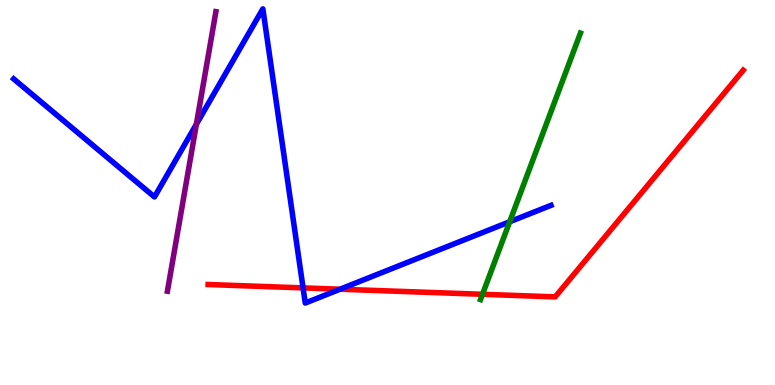[{'lines': ['blue', 'red'], 'intersections': [{'x': 3.91, 'y': 2.52}, {'x': 4.39, 'y': 2.49}]}, {'lines': ['green', 'red'], 'intersections': [{'x': 6.23, 'y': 2.36}]}, {'lines': ['purple', 'red'], 'intersections': []}, {'lines': ['blue', 'green'], 'intersections': [{'x': 6.58, 'y': 4.24}]}, {'lines': ['blue', 'purple'], 'intersections': [{'x': 2.53, 'y': 6.77}]}, {'lines': ['green', 'purple'], 'intersections': []}]